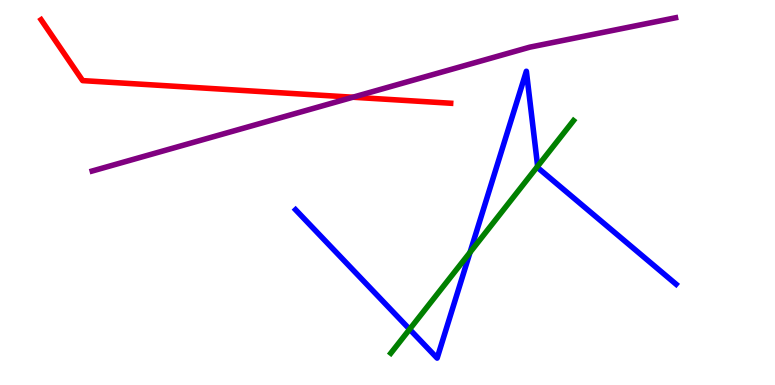[{'lines': ['blue', 'red'], 'intersections': []}, {'lines': ['green', 'red'], 'intersections': []}, {'lines': ['purple', 'red'], 'intersections': [{'x': 4.55, 'y': 7.47}]}, {'lines': ['blue', 'green'], 'intersections': [{'x': 5.29, 'y': 1.45}, {'x': 6.07, 'y': 3.45}, {'x': 6.94, 'y': 5.68}]}, {'lines': ['blue', 'purple'], 'intersections': []}, {'lines': ['green', 'purple'], 'intersections': []}]